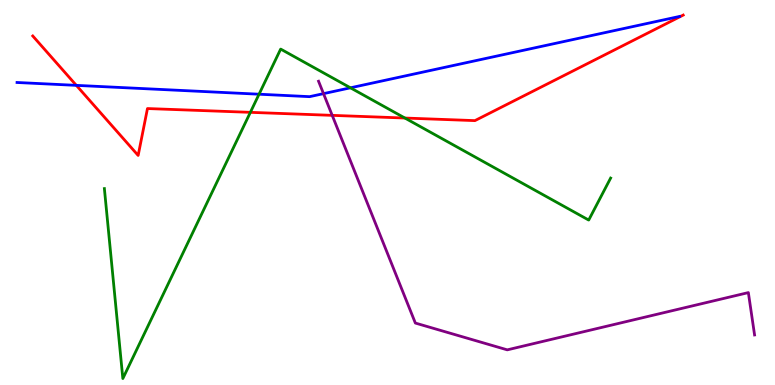[{'lines': ['blue', 'red'], 'intersections': [{'x': 0.985, 'y': 7.78}]}, {'lines': ['green', 'red'], 'intersections': [{'x': 3.23, 'y': 7.08}, {'x': 5.22, 'y': 6.93}]}, {'lines': ['purple', 'red'], 'intersections': [{'x': 4.29, 'y': 7.0}]}, {'lines': ['blue', 'green'], 'intersections': [{'x': 3.34, 'y': 7.55}, {'x': 4.52, 'y': 7.72}]}, {'lines': ['blue', 'purple'], 'intersections': [{'x': 4.17, 'y': 7.57}]}, {'lines': ['green', 'purple'], 'intersections': []}]